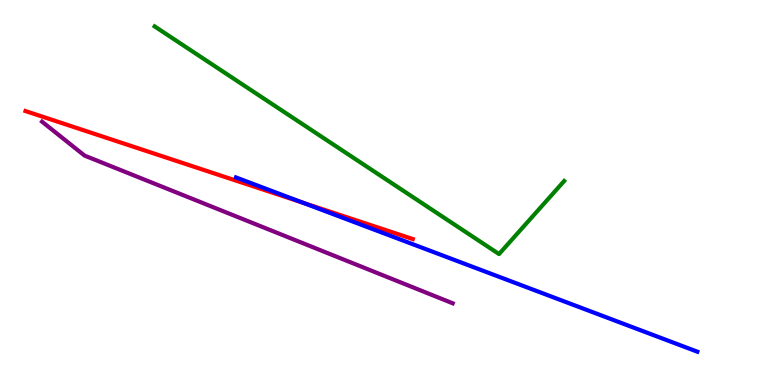[{'lines': ['blue', 'red'], 'intersections': [{'x': 3.91, 'y': 4.73}]}, {'lines': ['green', 'red'], 'intersections': []}, {'lines': ['purple', 'red'], 'intersections': []}, {'lines': ['blue', 'green'], 'intersections': []}, {'lines': ['blue', 'purple'], 'intersections': []}, {'lines': ['green', 'purple'], 'intersections': []}]